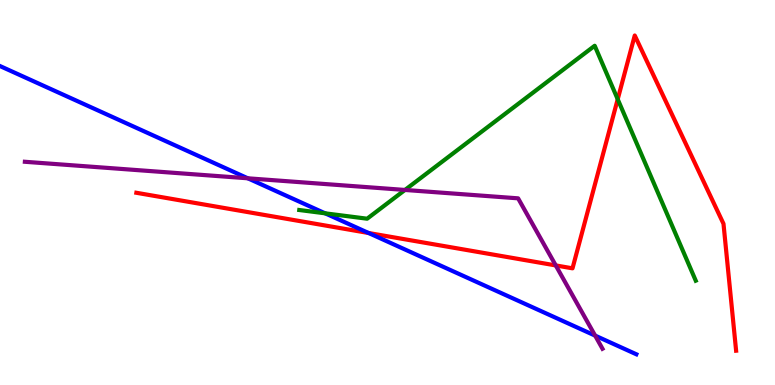[{'lines': ['blue', 'red'], 'intersections': [{'x': 4.76, 'y': 3.95}]}, {'lines': ['green', 'red'], 'intersections': [{'x': 7.97, 'y': 7.42}]}, {'lines': ['purple', 'red'], 'intersections': [{'x': 7.17, 'y': 3.11}]}, {'lines': ['blue', 'green'], 'intersections': [{'x': 4.2, 'y': 4.46}]}, {'lines': ['blue', 'purple'], 'intersections': [{'x': 3.2, 'y': 5.37}, {'x': 7.68, 'y': 1.28}]}, {'lines': ['green', 'purple'], 'intersections': [{'x': 5.23, 'y': 5.07}]}]